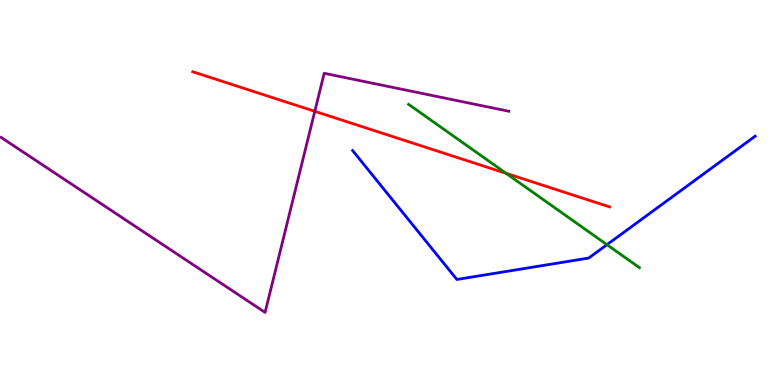[{'lines': ['blue', 'red'], 'intersections': []}, {'lines': ['green', 'red'], 'intersections': [{'x': 6.53, 'y': 5.5}]}, {'lines': ['purple', 'red'], 'intersections': [{'x': 4.06, 'y': 7.11}]}, {'lines': ['blue', 'green'], 'intersections': [{'x': 7.83, 'y': 3.64}]}, {'lines': ['blue', 'purple'], 'intersections': []}, {'lines': ['green', 'purple'], 'intersections': []}]